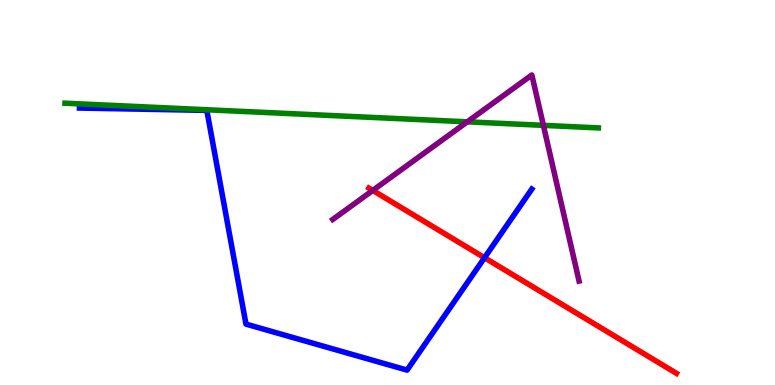[{'lines': ['blue', 'red'], 'intersections': [{'x': 6.25, 'y': 3.31}]}, {'lines': ['green', 'red'], 'intersections': []}, {'lines': ['purple', 'red'], 'intersections': [{'x': 4.81, 'y': 5.05}]}, {'lines': ['blue', 'green'], 'intersections': []}, {'lines': ['blue', 'purple'], 'intersections': []}, {'lines': ['green', 'purple'], 'intersections': [{'x': 6.03, 'y': 6.84}, {'x': 7.01, 'y': 6.74}]}]